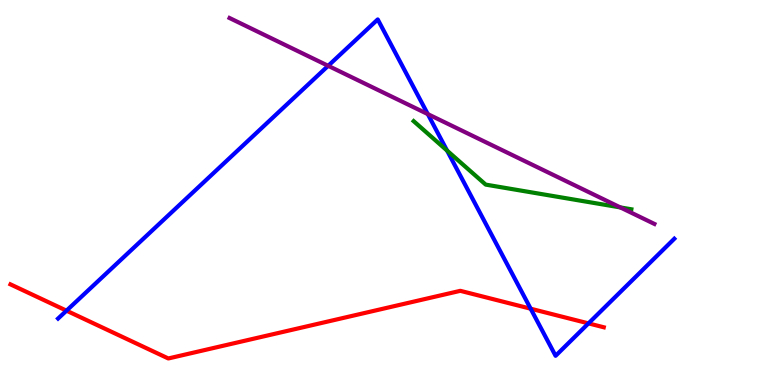[{'lines': ['blue', 'red'], 'intersections': [{'x': 0.858, 'y': 1.93}, {'x': 6.85, 'y': 1.98}, {'x': 7.59, 'y': 1.6}]}, {'lines': ['green', 'red'], 'intersections': []}, {'lines': ['purple', 'red'], 'intersections': []}, {'lines': ['blue', 'green'], 'intersections': [{'x': 5.77, 'y': 6.09}]}, {'lines': ['blue', 'purple'], 'intersections': [{'x': 4.23, 'y': 8.29}, {'x': 5.52, 'y': 7.04}]}, {'lines': ['green', 'purple'], 'intersections': [{'x': 8.0, 'y': 4.61}]}]